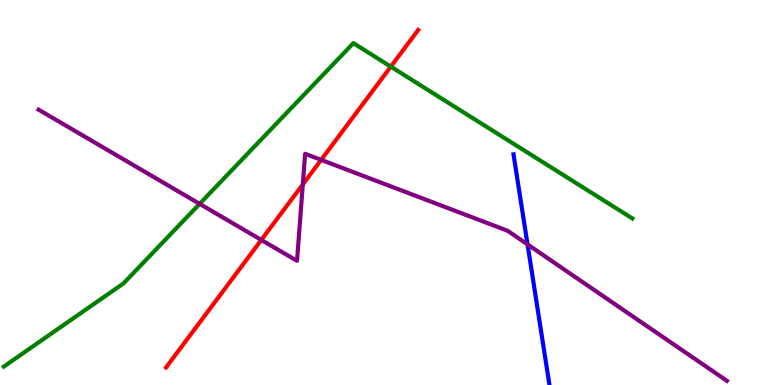[{'lines': ['blue', 'red'], 'intersections': []}, {'lines': ['green', 'red'], 'intersections': [{'x': 5.04, 'y': 8.27}]}, {'lines': ['purple', 'red'], 'intersections': [{'x': 3.37, 'y': 3.77}, {'x': 3.91, 'y': 5.21}, {'x': 4.14, 'y': 5.85}]}, {'lines': ['blue', 'green'], 'intersections': []}, {'lines': ['blue', 'purple'], 'intersections': [{'x': 6.81, 'y': 3.65}]}, {'lines': ['green', 'purple'], 'intersections': [{'x': 2.58, 'y': 4.71}]}]